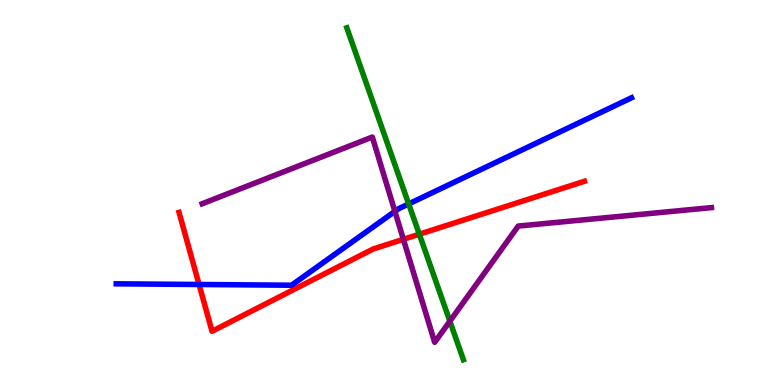[{'lines': ['blue', 'red'], 'intersections': [{'x': 2.57, 'y': 2.61}]}, {'lines': ['green', 'red'], 'intersections': [{'x': 5.41, 'y': 3.92}]}, {'lines': ['purple', 'red'], 'intersections': [{'x': 5.2, 'y': 3.78}]}, {'lines': ['blue', 'green'], 'intersections': [{'x': 5.27, 'y': 4.7}]}, {'lines': ['blue', 'purple'], 'intersections': [{'x': 5.1, 'y': 4.51}]}, {'lines': ['green', 'purple'], 'intersections': [{'x': 5.8, 'y': 1.66}]}]